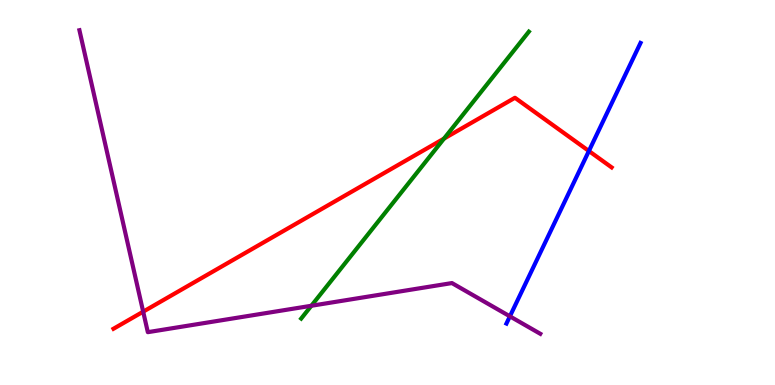[{'lines': ['blue', 'red'], 'intersections': [{'x': 7.6, 'y': 6.08}]}, {'lines': ['green', 'red'], 'intersections': [{'x': 5.73, 'y': 6.4}]}, {'lines': ['purple', 'red'], 'intersections': [{'x': 1.85, 'y': 1.9}]}, {'lines': ['blue', 'green'], 'intersections': []}, {'lines': ['blue', 'purple'], 'intersections': [{'x': 6.58, 'y': 1.78}]}, {'lines': ['green', 'purple'], 'intersections': [{'x': 4.02, 'y': 2.06}]}]